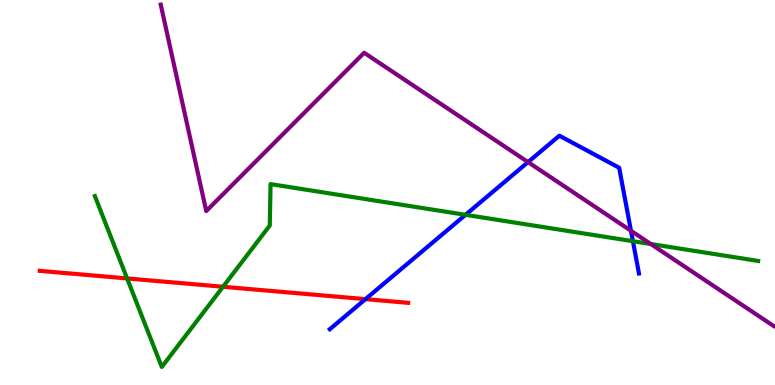[{'lines': ['blue', 'red'], 'intersections': [{'x': 4.72, 'y': 2.23}]}, {'lines': ['green', 'red'], 'intersections': [{'x': 1.64, 'y': 2.77}, {'x': 2.88, 'y': 2.55}]}, {'lines': ['purple', 'red'], 'intersections': []}, {'lines': ['blue', 'green'], 'intersections': [{'x': 6.01, 'y': 4.42}, {'x': 8.17, 'y': 3.74}]}, {'lines': ['blue', 'purple'], 'intersections': [{'x': 6.81, 'y': 5.79}, {'x': 8.14, 'y': 4.01}]}, {'lines': ['green', 'purple'], 'intersections': [{'x': 8.4, 'y': 3.66}]}]